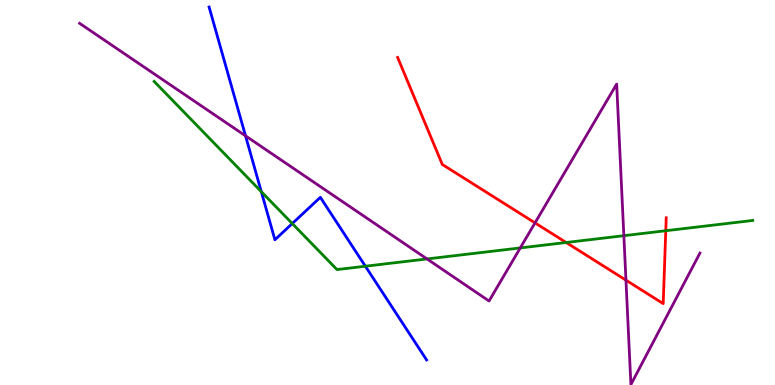[{'lines': ['blue', 'red'], 'intersections': []}, {'lines': ['green', 'red'], 'intersections': [{'x': 7.31, 'y': 3.7}, {'x': 8.59, 'y': 4.01}]}, {'lines': ['purple', 'red'], 'intersections': [{'x': 6.9, 'y': 4.21}, {'x': 8.08, 'y': 2.72}]}, {'lines': ['blue', 'green'], 'intersections': [{'x': 3.37, 'y': 5.02}, {'x': 3.77, 'y': 4.19}, {'x': 4.71, 'y': 3.09}]}, {'lines': ['blue', 'purple'], 'intersections': [{'x': 3.17, 'y': 6.47}]}, {'lines': ['green', 'purple'], 'intersections': [{'x': 5.51, 'y': 3.27}, {'x': 6.71, 'y': 3.56}, {'x': 8.05, 'y': 3.88}]}]